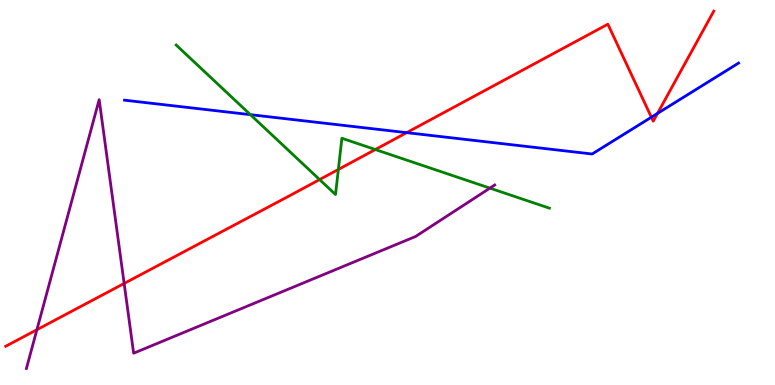[{'lines': ['blue', 'red'], 'intersections': [{'x': 5.25, 'y': 6.55}, {'x': 8.4, 'y': 6.96}, {'x': 8.48, 'y': 7.05}]}, {'lines': ['green', 'red'], 'intersections': [{'x': 4.12, 'y': 5.34}, {'x': 4.37, 'y': 5.6}, {'x': 4.84, 'y': 6.12}]}, {'lines': ['purple', 'red'], 'intersections': [{'x': 0.476, 'y': 1.44}, {'x': 1.6, 'y': 2.64}]}, {'lines': ['blue', 'green'], 'intersections': [{'x': 3.23, 'y': 7.02}]}, {'lines': ['blue', 'purple'], 'intersections': []}, {'lines': ['green', 'purple'], 'intersections': [{'x': 6.32, 'y': 5.11}]}]